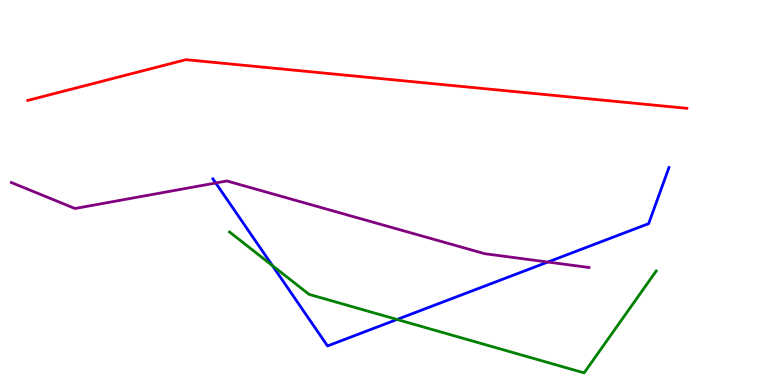[{'lines': ['blue', 'red'], 'intersections': []}, {'lines': ['green', 'red'], 'intersections': []}, {'lines': ['purple', 'red'], 'intersections': []}, {'lines': ['blue', 'green'], 'intersections': [{'x': 3.52, 'y': 3.1}, {'x': 5.12, 'y': 1.7}]}, {'lines': ['blue', 'purple'], 'intersections': [{'x': 2.78, 'y': 5.25}, {'x': 7.07, 'y': 3.19}]}, {'lines': ['green', 'purple'], 'intersections': []}]